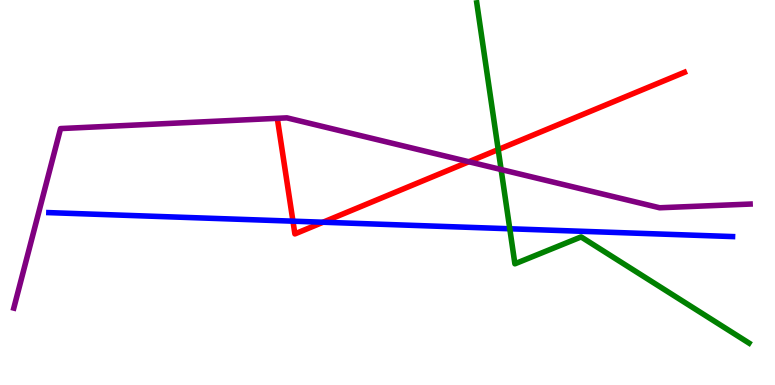[{'lines': ['blue', 'red'], 'intersections': [{'x': 3.78, 'y': 4.26}, {'x': 4.17, 'y': 4.23}]}, {'lines': ['green', 'red'], 'intersections': [{'x': 6.43, 'y': 6.12}]}, {'lines': ['purple', 'red'], 'intersections': [{'x': 6.05, 'y': 5.8}]}, {'lines': ['blue', 'green'], 'intersections': [{'x': 6.58, 'y': 4.06}]}, {'lines': ['blue', 'purple'], 'intersections': []}, {'lines': ['green', 'purple'], 'intersections': [{'x': 6.47, 'y': 5.6}]}]